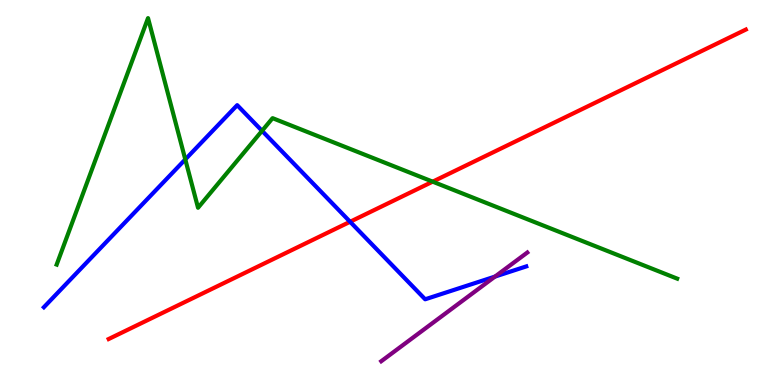[{'lines': ['blue', 'red'], 'intersections': [{'x': 4.52, 'y': 4.24}]}, {'lines': ['green', 'red'], 'intersections': [{'x': 5.58, 'y': 5.28}]}, {'lines': ['purple', 'red'], 'intersections': []}, {'lines': ['blue', 'green'], 'intersections': [{'x': 2.39, 'y': 5.86}, {'x': 3.38, 'y': 6.6}]}, {'lines': ['blue', 'purple'], 'intersections': [{'x': 6.39, 'y': 2.82}]}, {'lines': ['green', 'purple'], 'intersections': []}]